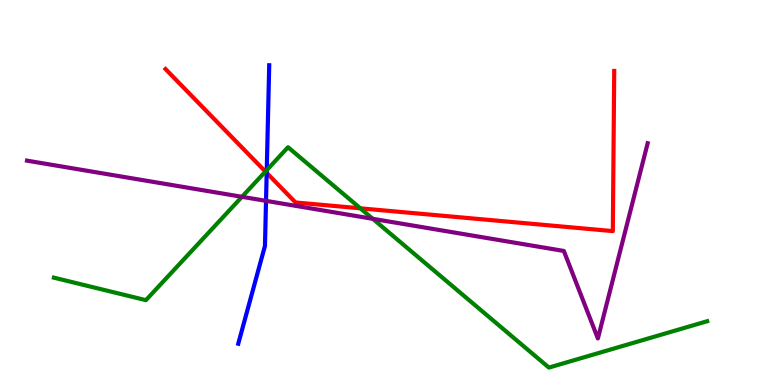[{'lines': ['blue', 'red'], 'intersections': [{'x': 3.44, 'y': 5.51}]}, {'lines': ['green', 'red'], 'intersections': [{'x': 3.42, 'y': 5.54}, {'x': 4.65, 'y': 4.59}]}, {'lines': ['purple', 'red'], 'intersections': []}, {'lines': ['blue', 'green'], 'intersections': [{'x': 3.44, 'y': 5.58}]}, {'lines': ['blue', 'purple'], 'intersections': [{'x': 3.43, 'y': 4.78}]}, {'lines': ['green', 'purple'], 'intersections': [{'x': 3.12, 'y': 4.89}, {'x': 4.81, 'y': 4.32}]}]